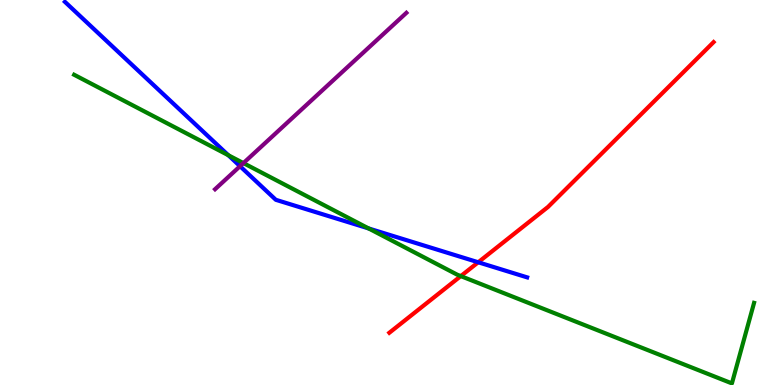[{'lines': ['blue', 'red'], 'intersections': [{'x': 6.17, 'y': 3.19}]}, {'lines': ['green', 'red'], 'intersections': [{'x': 5.95, 'y': 2.83}]}, {'lines': ['purple', 'red'], 'intersections': []}, {'lines': ['blue', 'green'], 'intersections': [{'x': 2.95, 'y': 5.97}, {'x': 4.76, 'y': 4.07}]}, {'lines': ['blue', 'purple'], 'intersections': [{'x': 3.1, 'y': 5.68}]}, {'lines': ['green', 'purple'], 'intersections': [{'x': 3.14, 'y': 5.76}]}]